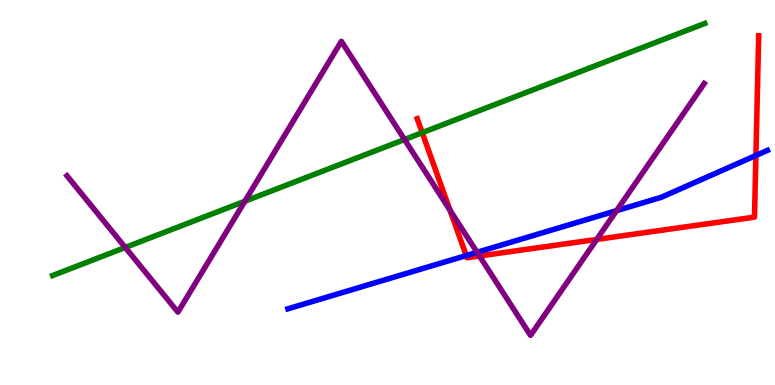[{'lines': ['blue', 'red'], 'intersections': [{'x': 6.02, 'y': 3.36}, {'x': 9.75, 'y': 5.96}]}, {'lines': ['green', 'red'], 'intersections': [{'x': 5.45, 'y': 6.55}]}, {'lines': ['purple', 'red'], 'intersections': [{'x': 5.81, 'y': 4.54}, {'x': 6.19, 'y': 3.35}, {'x': 7.7, 'y': 3.78}]}, {'lines': ['blue', 'green'], 'intersections': []}, {'lines': ['blue', 'purple'], 'intersections': [{'x': 6.16, 'y': 3.45}, {'x': 7.96, 'y': 4.53}]}, {'lines': ['green', 'purple'], 'intersections': [{'x': 1.62, 'y': 3.57}, {'x': 3.16, 'y': 4.77}, {'x': 5.22, 'y': 6.38}]}]